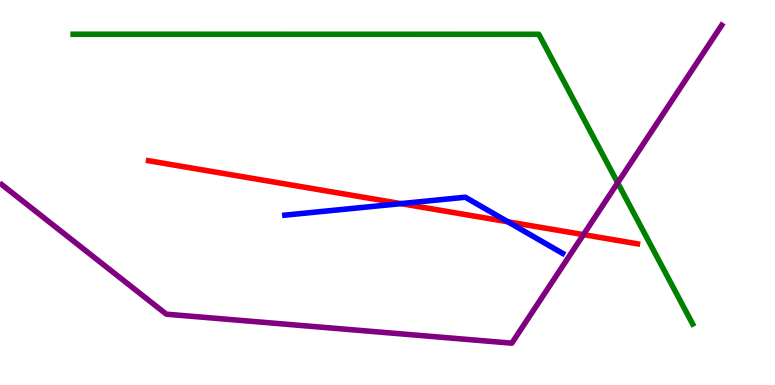[{'lines': ['blue', 'red'], 'intersections': [{'x': 5.17, 'y': 4.71}, {'x': 6.55, 'y': 4.24}]}, {'lines': ['green', 'red'], 'intersections': []}, {'lines': ['purple', 'red'], 'intersections': [{'x': 7.53, 'y': 3.91}]}, {'lines': ['blue', 'green'], 'intersections': []}, {'lines': ['blue', 'purple'], 'intersections': []}, {'lines': ['green', 'purple'], 'intersections': [{'x': 7.97, 'y': 5.25}]}]